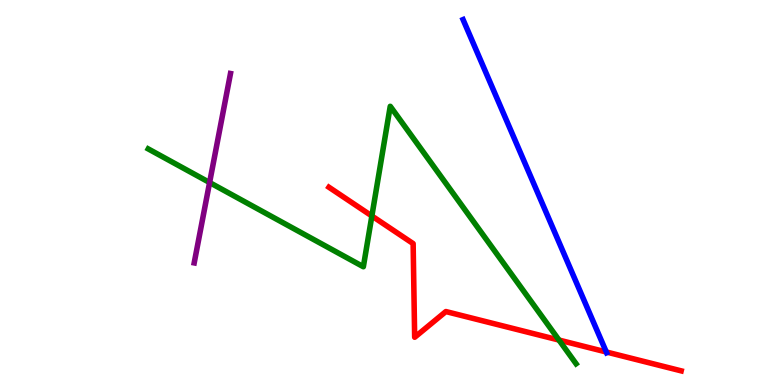[{'lines': ['blue', 'red'], 'intersections': [{'x': 7.82, 'y': 0.858}]}, {'lines': ['green', 'red'], 'intersections': [{'x': 4.8, 'y': 4.39}, {'x': 7.21, 'y': 1.17}]}, {'lines': ['purple', 'red'], 'intersections': []}, {'lines': ['blue', 'green'], 'intersections': []}, {'lines': ['blue', 'purple'], 'intersections': []}, {'lines': ['green', 'purple'], 'intersections': [{'x': 2.7, 'y': 5.26}]}]